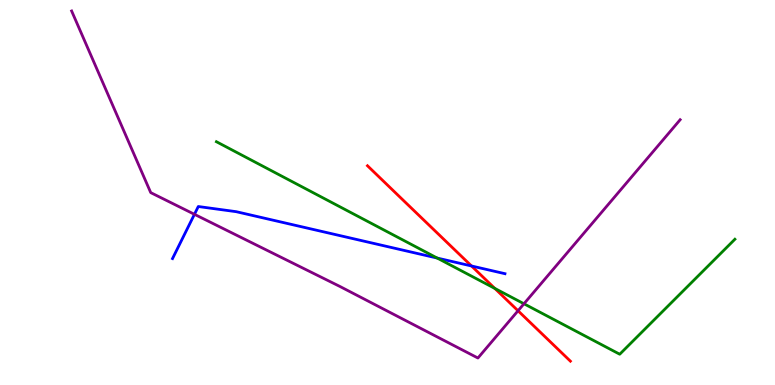[{'lines': ['blue', 'red'], 'intersections': [{'x': 6.08, 'y': 3.09}]}, {'lines': ['green', 'red'], 'intersections': [{'x': 6.38, 'y': 2.51}]}, {'lines': ['purple', 'red'], 'intersections': [{'x': 6.68, 'y': 1.93}]}, {'lines': ['blue', 'green'], 'intersections': [{'x': 5.64, 'y': 3.3}]}, {'lines': ['blue', 'purple'], 'intersections': [{'x': 2.51, 'y': 4.43}]}, {'lines': ['green', 'purple'], 'intersections': [{'x': 6.76, 'y': 2.11}]}]